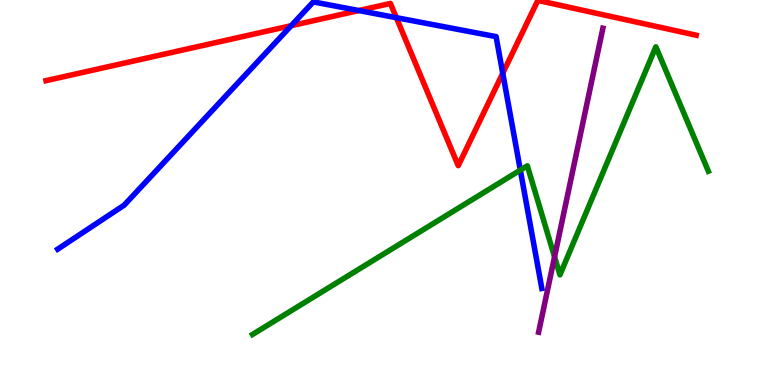[{'lines': ['blue', 'red'], 'intersections': [{'x': 3.76, 'y': 9.33}, {'x': 4.63, 'y': 9.73}, {'x': 5.11, 'y': 9.54}, {'x': 6.49, 'y': 8.1}]}, {'lines': ['green', 'red'], 'intersections': []}, {'lines': ['purple', 'red'], 'intersections': []}, {'lines': ['blue', 'green'], 'intersections': [{'x': 6.71, 'y': 5.58}]}, {'lines': ['blue', 'purple'], 'intersections': []}, {'lines': ['green', 'purple'], 'intersections': [{'x': 7.16, 'y': 3.33}]}]